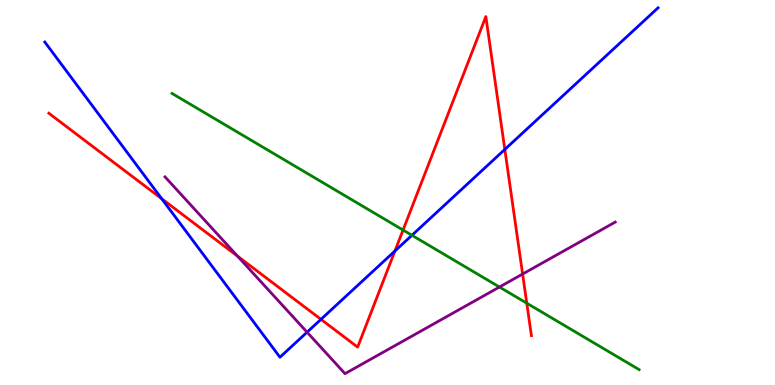[{'lines': ['blue', 'red'], 'intersections': [{'x': 2.09, 'y': 4.84}, {'x': 4.14, 'y': 1.71}, {'x': 5.1, 'y': 3.48}, {'x': 6.51, 'y': 6.12}]}, {'lines': ['green', 'red'], 'intersections': [{'x': 5.2, 'y': 4.02}, {'x': 6.8, 'y': 2.12}]}, {'lines': ['purple', 'red'], 'intersections': [{'x': 3.06, 'y': 3.35}, {'x': 6.74, 'y': 2.88}]}, {'lines': ['blue', 'green'], 'intersections': [{'x': 5.32, 'y': 3.89}]}, {'lines': ['blue', 'purple'], 'intersections': [{'x': 3.96, 'y': 1.37}]}, {'lines': ['green', 'purple'], 'intersections': [{'x': 6.44, 'y': 2.54}]}]